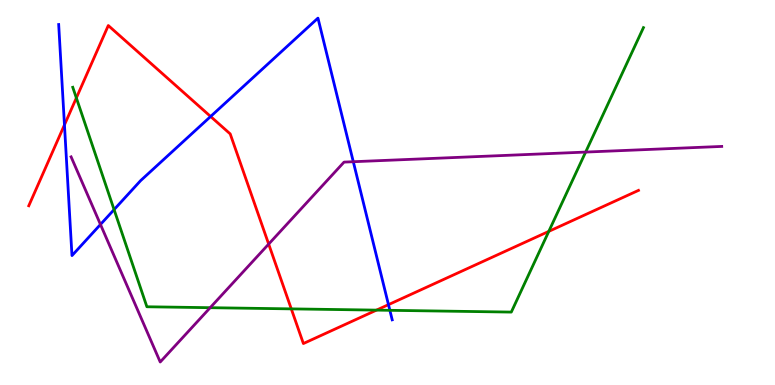[{'lines': ['blue', 'red'], 'intersections': [{'x': 0.832, 'y': 6.76}, {'x': 2.72, 'y': 6.97}, {'x': 5.01, 'y': 2.09}]}, {'lines': ['green', 'red'], 'intersections': [{'x': 0.985, 'y': 7.46}, {'x': 3.76, 'y': 1.98}, {'x': 4.86, 'y': 1.94}, {'x': 7.08, 'y': 3.99}]}, {'lines': ['purple', 'red'], 'intersections': [{'x': 3.47, 'y': 3.66}]}, {'lines': ['blue', 'green'], 'intersections': [{'x': 1.47, 'y': 4.56}, {'x': 5.03, 'y': 1.94}]}, {'lines': ['blue', 'purple'], 'intersections': [{'x': 1.3, 'y': 4.17}, {'x': 4.56, 'y': 5.8}]}, {'lines': ['green', 'purple'], 'intersections': [{'x': 2.71, 'y': 2.01}, {'x': 7.56, 'y': 6.05}]}]